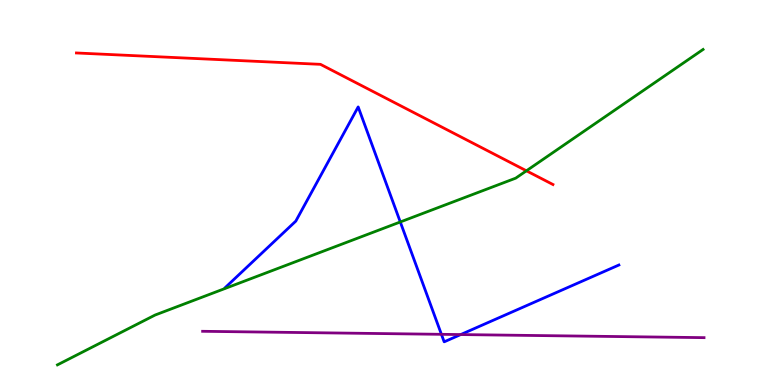[{'lines': ['blue', 'red'], 'intersections': []}, {'lines': ['green', 'red'], 'intersections': [{'x': 6.79, 'y': 5.56}]}, {'lines': ['purple', 'red'], 'intersections': []}, {'lines': ['blue', 'green'], 'intersections': [{'x': 5.17, 'y': 4.23}]}, {'lines': ['blue', 'purple'], 'intersections': [{'x': 5.7, 'y': 1.32}, {'x': 5.94, 'y': 1.31}]}, {'lines': ['green', 'purple'], 'intersections': []}]